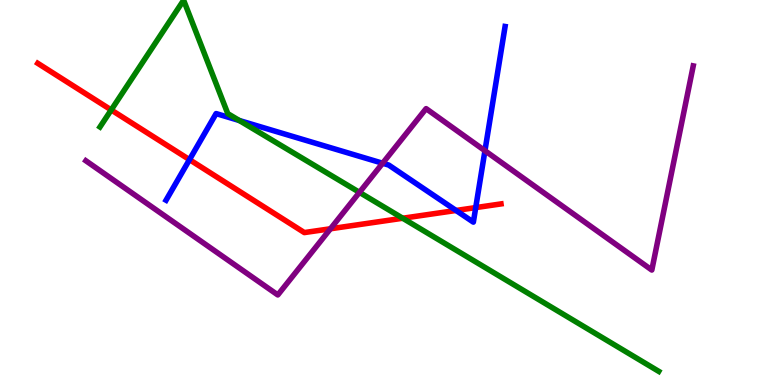[{'lines': ['blue', 'red'], 'intersections': [{'x': 2.45, 'y': 5.85}, {'x': 5.88, 'y': 4.53}, {'x': 6.14, 'y': 4.61}]}, {'lines': ['green', 'red'], 'intersections': [{'x': 1.44, 'y': 7.14}, {'x': 5.2, 'y': 4.33}]}, {'lines': ['purple', 'red'], 'intersections': [{'x': 4.26, 'y': 4.06}]}, {'lines': ['blue', 'green'], 'intersections': [{'x': 3.09, 'y': 6.87}]}, {'lines': ['blue', 'purple'], 'intersections': [{'x': 4.94, 'y': 5.76}, {'x': 6.26, 'y': 6.09}]}, {'lines': ['green', 'purple'], 'intersections': [{'x': 4.64, 'y': 5.0}]}]